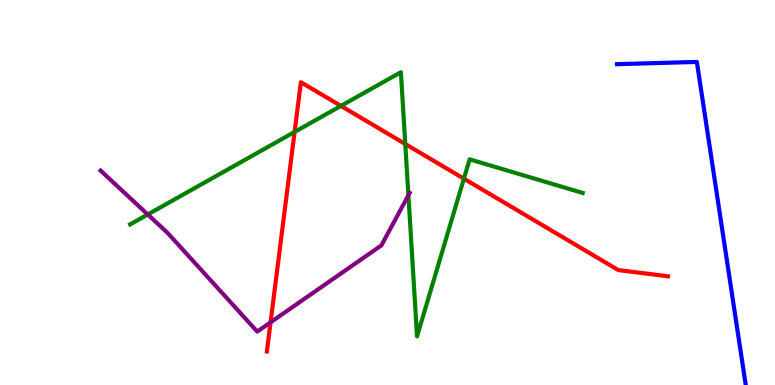[{'lines': ['blue', 'red'], 'intersections': []}, {'lines': ['green', 'red'], 'intersections': [{'x': 3.8, 'y': 6.57}, {'x': 4.4, 'y': 7.25}, {'x': 5.23, 'y': 6.26}, {'x': 5.99, 'y': 5.36}]}, {'lines': ['purple', 'red'], 'intersections': [{'x': 3.49, 'y': 1.63}]}, {'lines': ['blue', 'green'], 'intersections': []}, {'lines': ['blue', 'purple'], 'intersections': []}, {'lines': ['green', 'purple'], 'intersections': [{'x': 1.91, 'y': 4.43}, {'x': 5.27, 'y': 4.93}]}]